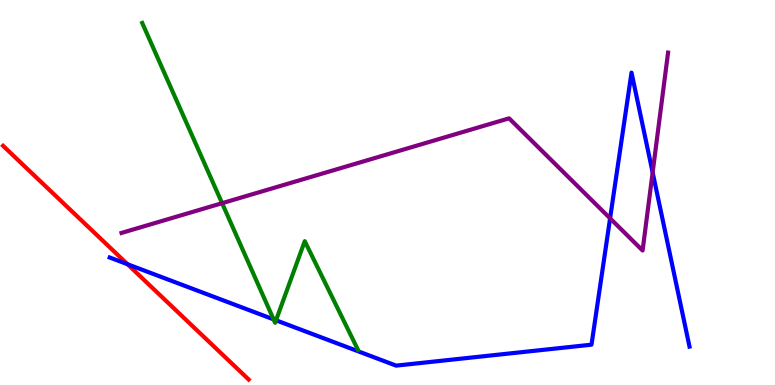[{'lines': ['blue', 'red'], 'intersections': [{'x': 1.65, 'y': 3.14}]}, {'lines': ['green', 'red'], 'intersections': []}, {'lines': ['purple', 'red'], 'intersections': []}, {'lines': ['blue', 'green'], 'intersections': [{'x': 3.53, 'y': 1.7}, {'x': 3.56, 'y': 1.68}]}, {'lines': ['blue', 'purple'], 'intersections': [{'x': 7.87, 'y': 4.33}, {'x': 8.42, 'y': 5.52}]}, {'lines': ['green', 'purple'], 'intersections': [{'x': 2.87, 'y': 4.72}]}]